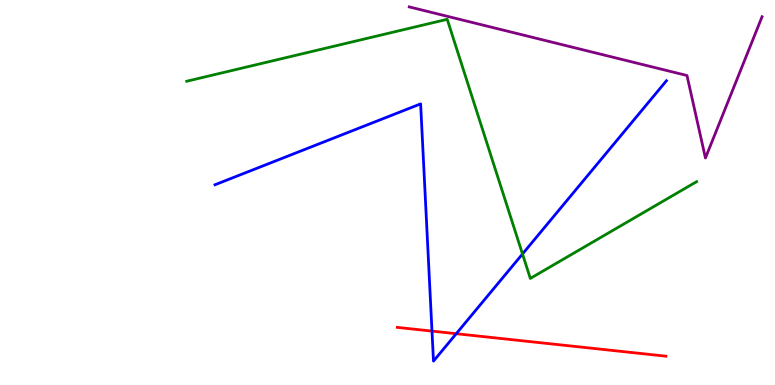[{'lines': ['blue', 'red'], 'intersections': [{'x': 5.57, 'y': 1.4}, {'x': 5.89, 'y': 1.33}]}, {'lines': ['green', 'red'], 'intersections': []}, {'lines': ['purple', 'red'], 'intersections': []}, {'lines': ['blue', 'green'], 'intersections': [{'x': 6.74, 'y': 3.4}]}, {'lines': ['blue', 'purple'], 'intersections': []}, {'lines': ['green', 'purple'], 'intersections': []}]